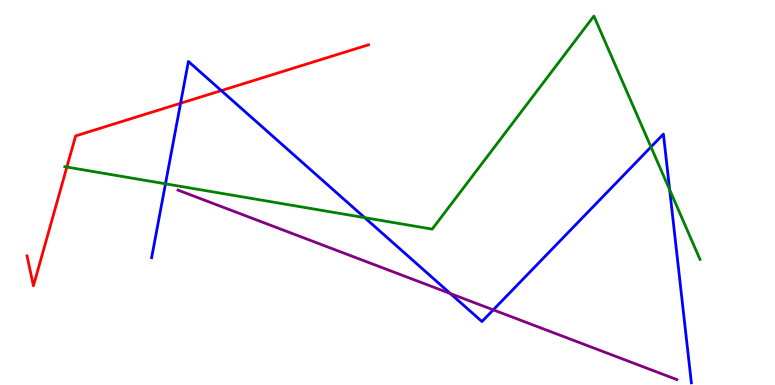[{'lines': ['blue', 'red'], 'intersections': [{'x': 2.33, 'y': 7.32}, {'x': 2.86, 'y': 7.65}]}, {'lines': ['green', 'red'], 'intersections': [{'x': 0.863, 'y': 5.66}]}, {'lines': ['purple', 'red'], 'intersections': []}, {'lines': ['blue', 'green'], 'intersections': [{'x': 2.14, 'y': 5.23}, {'x': 4.71, 'y': 4.35}, {'x': 8.4, 'y': 6.18}, {'x': 8.64, 'y': 5.07}]}, {'lines': ['blue', 'purple'], 'intersections': [{'x': 5.81, 'y': 2.38}, {'x': 6.36, 'y': 1.95}]}, {'lines': ['green', 'purple'], 'intersections': []}]